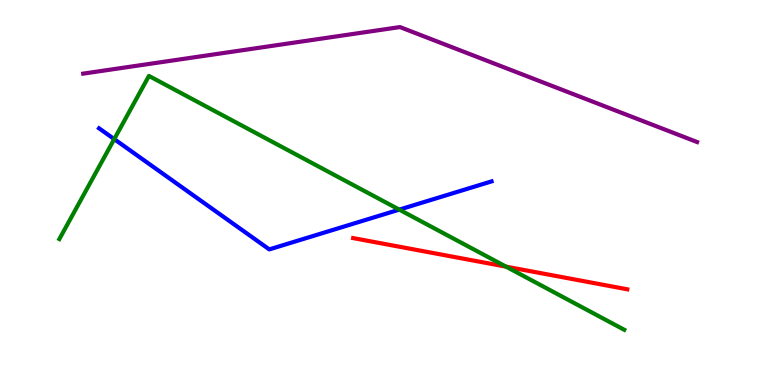[{'lines': ['blue', 'red'], 'intersections': []}, {'lines': ['green', 'red'], 'intersections': [{'x': 6.53, 'y': 3.07}]}, {'lines': ['purple', 'red'], 'intersections': []}, {'lines': ['blue', 'green'], 'intersections': [{'x': 1.47, 'y': 6.39}, {'x': 5.15, 'y': 4.56}]}, {'lines': ['blue', 'purple'], 'intersections': []}, {'lines': ['green', 'purple'], 'intersections': []}]